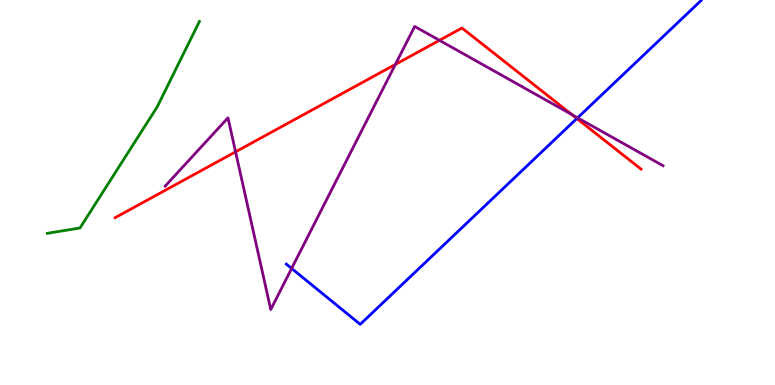[{'lines': ['blue', 'red'], 'intersections': [{'x': 7.44, 'y': 6.92}]}, {'lines': ['green', 'red'], 'intersections': []}, {'lines': ['purple', 'red'], 'intersections': [{'x': 3.04, 'y': 6.06}, {'x': 5.1, 'y': 8.33}, {'x': 5.67, 'y': 8.95}, {'x': 7.38, 'y': 7.02}]}, {'lines': ['blue', 'green'], 'intersections': []}, {'lines': ['blue', 'purple'], 'intersections': [{'x': 3.76, 'y': 3.03}, {'x': 7.45, 'y': 6.94}]}, {'lines': ['green', 'purple'], 'intersections': []}]